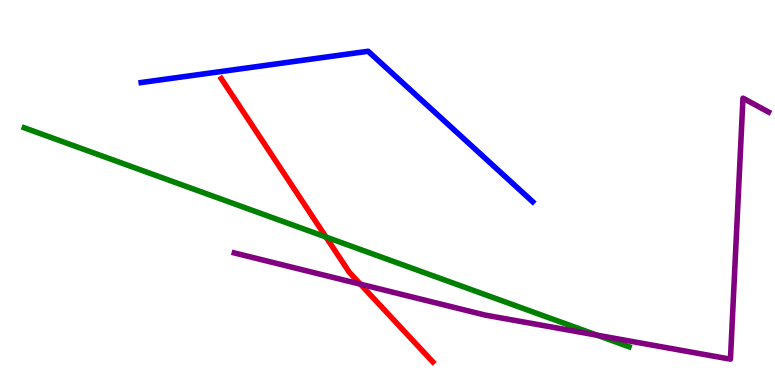[{'lines': ['blue', 'red'], 'intersections': []}, {'lines': ['green', 'red'], 'intersections': [{'x': 4.21, 'y': 3.84}]}, {'lines': ['purple', 'red'], 'intersections': [{'x': 4.65, 'y': 2.62}]}, {'lines': ['blue', 'green'], 'intersections': []}, {'lines': ['blue', 'purple'], 'intersections': []}, {'lines': ['green', 'purple'], 'intersections': [{'x': 7.7, 'y': 1.29}]}]